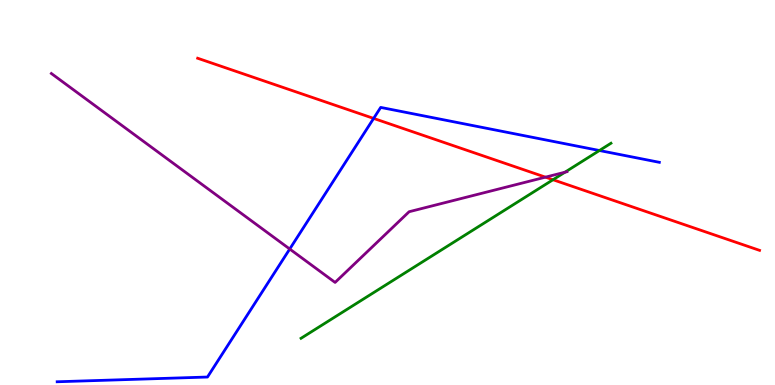[{'lines': ['blue', 'red'], 'intersections': [{'x': 4.82, 'y': 6.92}]}, {'lines': ['green', 'red'], 'intersections': [{'x': 7.14, 'y': 5.33}]}, {'lines': ['purple', 'red'], 'intersections': [{'x': 7.04, 'y': 5.4}]}, {'lines': ['blue', 'green'], 'intersections': [{'x': 7.73, 'y': 6.09}]}, {'lines': ['blue', 'purple'], 'intersections': [{'x': 3.74, 'y': 3.53}]}, {'lines': ['green', 'purple'], 'intersections': [{'x': 7.29, 'y': 5.53}]}]